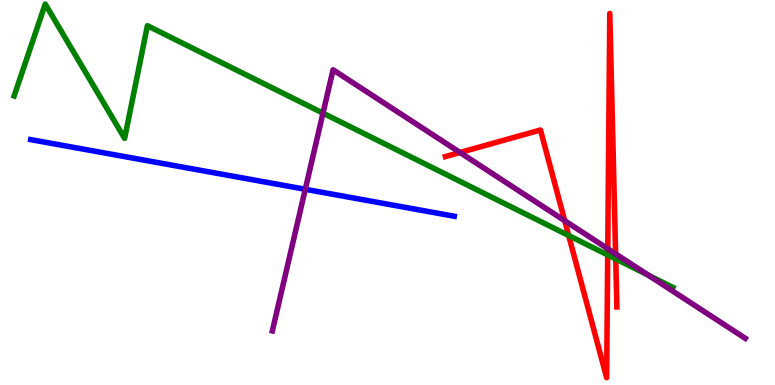[{'lines': ['blue', 'red'], 'intersections': []}, {'lines': ['green', 'red'], 'intersections': [{'x': 7.34, 'y': 3.88}, {'x': 7.84, 'y': 3.38}, {'x': 7.94, 'y': 3.27}]}, {'lines': ['purple', 'red'], 'intersections': [{'x': 5.94, 'y': 6.04}, {'x': 7.29, 'y': 4.27}, {'x': 7.84, 'y': 3.54}, {'x': 7.94, 'y': 3.41}]}, {'lines': ['blue', 'green'], 'intersections': []}, {'lines': ['blue', 'purple'], 'intersections': [{'x': 3.94, 'y': 5.08}]}, {'lines': ['green', 'purple'], 'intersections': [{'x': 4.17, 'y': 7.06}, {'x': 8.37, 'y': 2.85}]}]